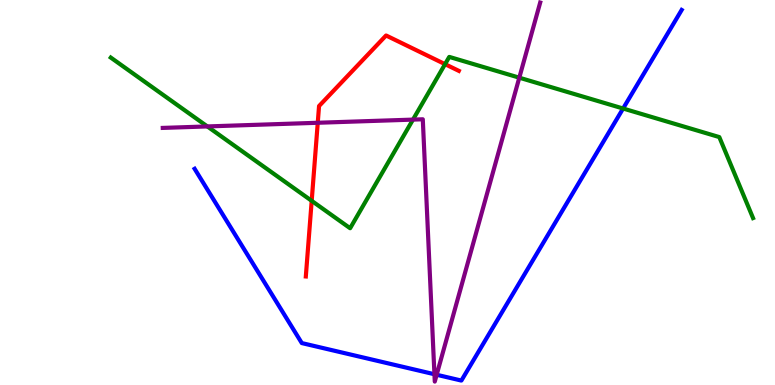[{'lines': ['blue', 'red'], 'intersections': []}, {'lines': ['green', 'red'], 'intersections': [{'x': 4.02, 'y': 4.78}, {'x': 5.74, 'y': 8.33}]}, {'lines': ['purple', 'red'], 'intersections': [{'x': 4.1, 'y': 6.81}]}, {'lines': ['blue', 'green'], 'intersections': [{'x': 8.04, 'y': 7.18}]}, {'lines': ['blue', 'purple'], 'intersections': [{'x': 5.61, 'y': 0.279}, {'x': 5.63, 'y': 0.266}]}, {'lines': ['green', 'purple'], 'intersections': [{'x': 2.68, 'y': 6.72}, {'x': 5.33, 'y': 6.89}, {'x': 6.7, 'y': 7.98}]}]